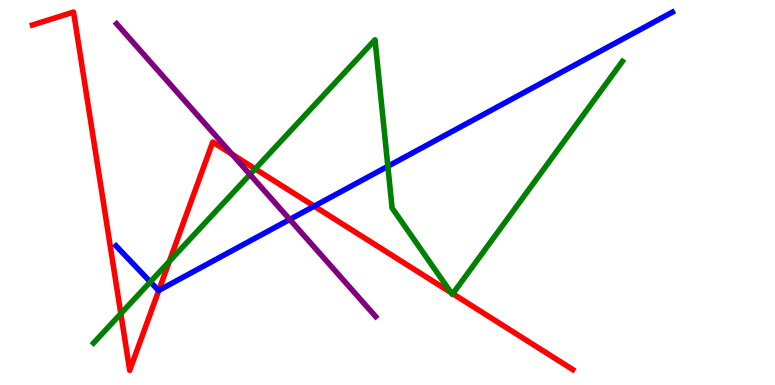[{'lines': ['blue', 'red'], 'intersections': [{'x': 2.05, 'y': 2.46}, {'x': 4.05, 'y': 4.64}]}, {'lines': ['green', 'red'], 'intersections': [{'x': 1.56, 'y': 1.85}, {'x': 2.18, 'y': 3.21}, {'x': 3.29, 'y': 5.61}, {'x': 5.82, 'y': 2.4}, {'x': 5.84, 'y': 2.37}]}, {'lines': ['purple', 'red'], 'intersections': [{'x': 2.99, 'y': 5.99}]}, {'lines': ['blue', 'green'], 'intersections': [{'x': 1.94, 'y': 2.68}, {'x': 5.0, 'y': 5.68}]}, {'lines': ['blue', 'purple'], 'intersections': [{'x': 3.74, 'y': 4.3}]}, {'lines': ['green', 'purple'], 'intersections': [{'x': 3.23, 'y': 5.47}]}]